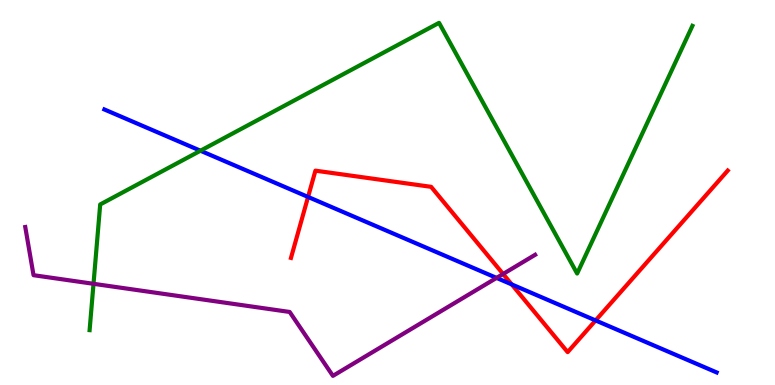[{'lines': ['blue', 'red'], 'intersections': [{'x': 3.98, 'y': 4.88}, {'x': 6.6, 'y': 2.61}, {'x': 7.69, 'y': 1.68}]}, {'lines': ['green', 'red'], 'intersections': []}, {'lines': ['purple', 'red'], 'intersections': [{'x': 6.49, 'y': 2.88}]}, {'lines': ['blue', 'green'], 'intersections': [{'x': 2.59, 'y': 6.08}]}, {'lines': ['blue', 'purple'], 'intersections': [{'x': 6.41, 'y': 2.78}]}, {'lines': ['green', 'purple'], 'intersections': [{'x': 1.21, 'y': 2.63}]}]